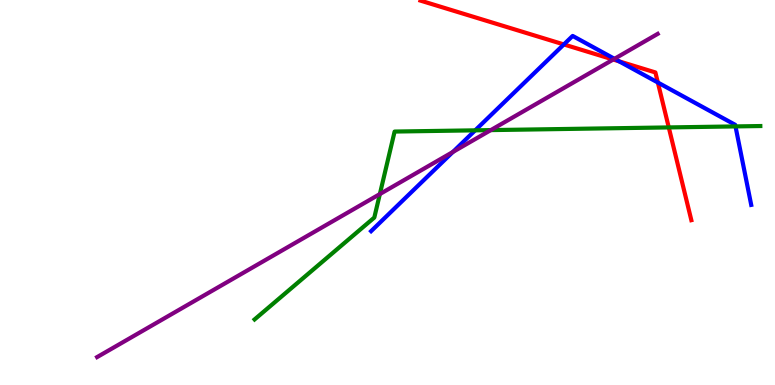[{'lines': ['blue', 'red'], 'intersections': [{'x': 7.28, 'y': 8.85}, {'x': 7.99, 'y': 8.41}, {'x': 8.49, 'y': 7.86}]}, {'lines': ['green', 'red'], 'intersections': [{'x': 8.63, 'y': 6.69}]}, {'lines': ['purple', 'red'], 'intersections': [{'x': 7.91, 'y': 8.45}]}, {'lines': ['blue', 'green'], 'intersections': [{'x': 6.13, 'y': 6.61}, {'x': 9.49, 'y': 6.72}]}, {'lines': ['blue', 'purple'], 'intersections': [{'x': 5.84, 'y': 6.05}, {'x': 7.93, 'y': 8.47}]}, {'lines': ['green', 'purple'], 'intersections': [{'x': 4.9, 'y': 4.96}, {'x': 6.33, 'y': 6.62}]}]